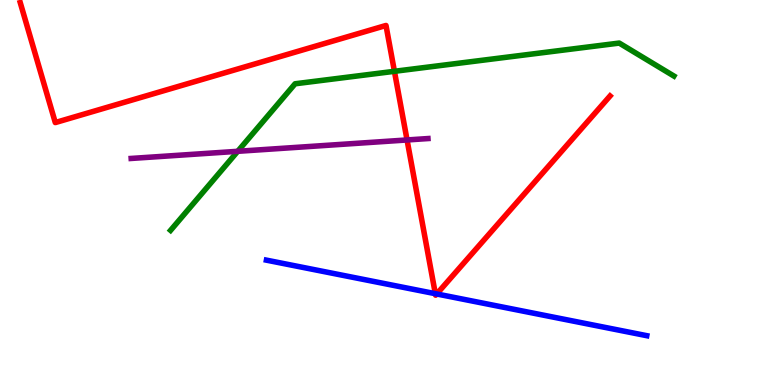[{'lines': ['blue', 'red'], 'intersections': [{'x': 5.62, 'y': 2.37}, {'x': 5.64, 'y': 2.36}]}, {'lines': ['green', 'red'], 'intersections': [{'x': 5.09, 'y': 8.15}]}, {'lines': ['purple', 'red'], 'intersections': [{'x': 5.25, 'y': 6.36}]}, {'lines': ['blue', 'green'], 'intersections': []}, {'lines': ['blue', 'purple'], 'intersections': []}, {'lines': ['green', 'purple'], 'intersections': [{'x': 3.07, 'y': 6.07}]}]